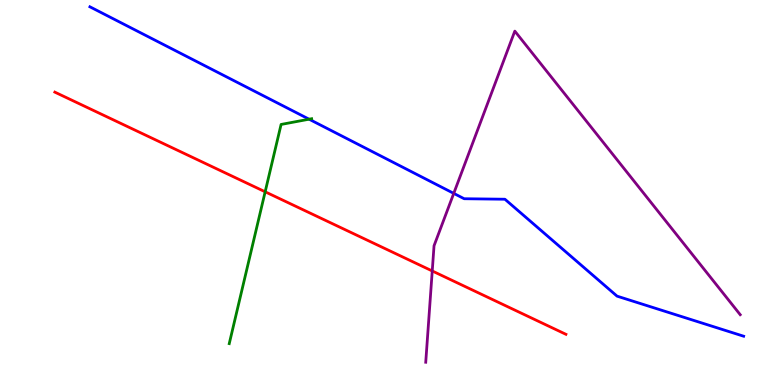[{'lines': ['blue', 'red'], 'intersections': []}, {'lines': ['green', 'red'], 'intersections': [{'x': 3.42, 'y': 5.02}]}, {'lines': ['purple', 'red'], 'intersections': [{'x': 5.58, 'y': 2.96}]}, {'lines': ['blue', 'green'], 'intersections': [{'x': 3.99, 'y': 6.9}]}, {'lines': ['blue', 'purple'], 'intersections': [{'x': 5.85, 'y': 4.98}]}, {'lines': ['green', 'purple'], 'intersections': []}]